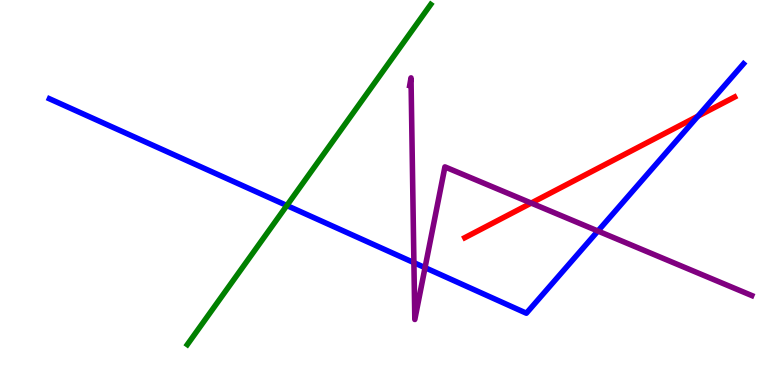[{'lines': ['blue', 'red'], 'intersections': [{'x': 9.01, 'y': 6.98}]}, {'lines': ['green', 'red'], 'intersections': []}, {'lines': ['purple', 'red'], 'intersections': [{'x': 6.85, 'y': 4.73}]}, {'lines': ['blue', 'green'], 'intersections': [{'x': 3.7, 'y': 4.66}]}, {'lines': ['blue', 'purple'], 'intersections': [{'x': 5.34, 'y': 3.18}, {'x': 5.48, 'y': 3.05}, {'x': 7.71, 'y': 4.0}]}, {'lines': ['green', 'purple'], 'intersections': []}]